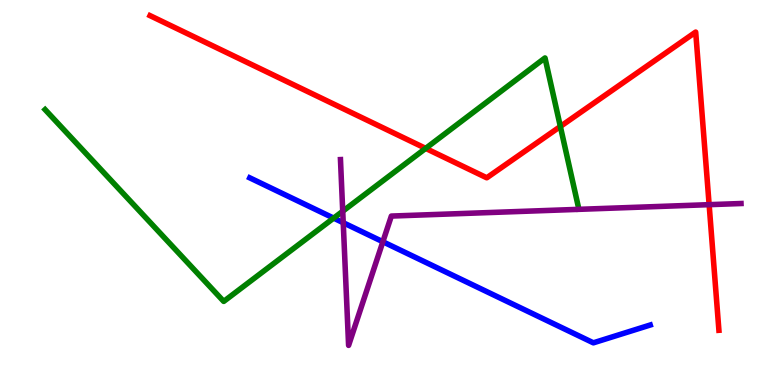[{'lines': ['blue', 'red'], 'intersections': []}, {'lines': ['green', 'red'], 'intersections': [{'x': 5.49, 'y': 6.15}, {'x': 7.23, 'y': 6.72}]}, {'lines': ['purple', 'red'], 'intersections': [{'x': 9.15, 'y': 4.68}]}, {'lines': ['blue', 'green'], 'intersections': [{'x': 4.31, 'y': 4.33}]}, {'lines': ['blue', 'purple'], 'intersections': [{'x': 4.43, 'y': 4.22}, {'x': 4.94, 'y': 3.72}]}, {'lines': ['green', 'purple'], 'intersections': [{'x': 4.42, 'y': 4.51}]}]